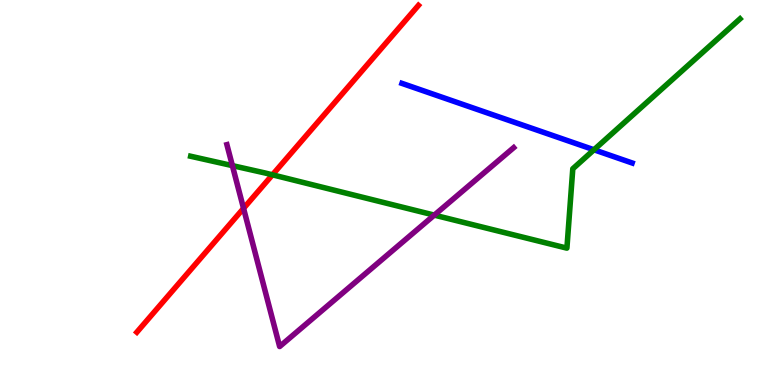[{'lines': ['blue', 'red'], 'intersections': []}, {'lines': ['green', 'red'], 'intersections': [{'x': 3.52, 'y': 5.46}]}, {'lines': ['purple', 'red'], 'intersections': [{'x': 3.14, 'y': 4.59}]}, {'lines': ['blue', 'green'], 'intersections': [{'x': 7.66, 'y': 6.11}]}, {'lines': ['blue', 'purple'], 'intersections': []}, {'lines': ['green', 'purple'], 'intersections': [{'x': 3.0, 'y': 5.7}, {'x': 5.6, 'y': 4.41}]}]